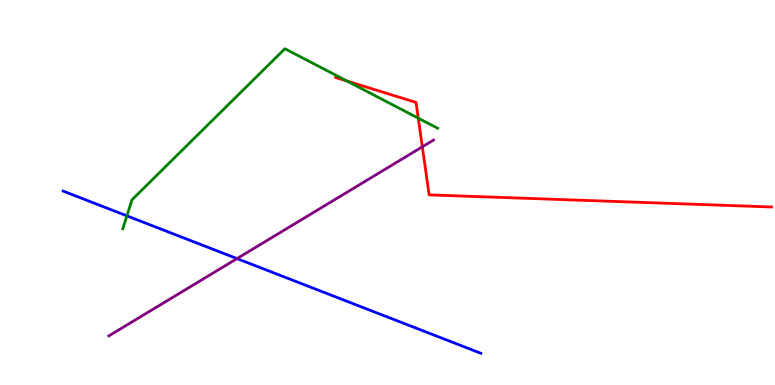[{'lines': ['blue', 'red'], 'intersections': []}, {'lines': ['green', 'red'], 'intersections': [{'x': 4.48, 'y': 7.89}, {'x': 5.4, 'y': 6.93}]}, {'lines': ['purple', 'red'], 'intersections': [{'x': 5.45, 'y': 6.19}]}, {'lines': ['blue', 'green'], 'intersections': [{'x': 1.64, 'y': 4.39}]}, {'lines': ['blue', 'purple'], 'intersections': [{'x': 3.06, 'y': 3.28}]}, {'lines': ['green', 'purple'], 'intersections': []}]